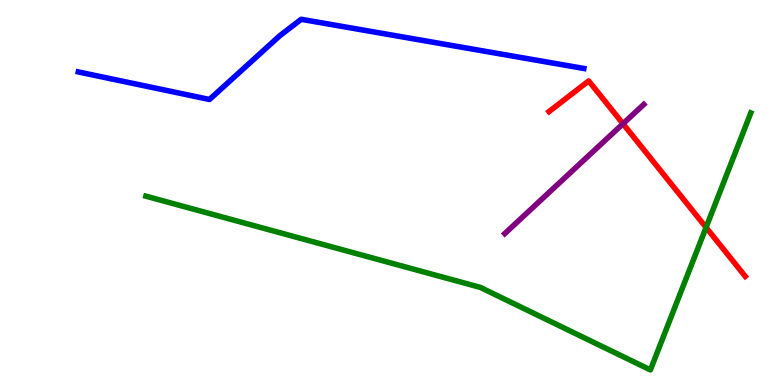[{'lines': ['blue', 'red'], 'intersections': []}, {'lines': ['green', 'red'], 'intersections': [{'x': 9.11, 'y': 4.09}]}, {'lines': ['purple', 'red'], 'intersections': [{'x': 8.04, 'y': 6.79}]}, {'lines': ['blue', 'green'], 'intersections': []}, {'lines': ['blue', 'purple'], 'intersections': []}, {'lines': ['green', 'purple'], 'intersections': []}]